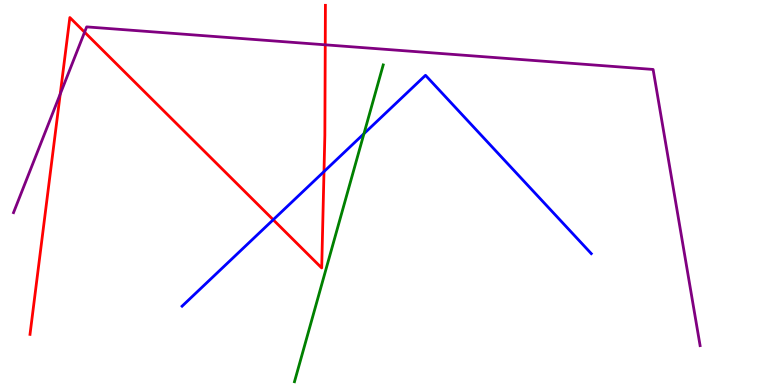[{'lines': ['blue', 'red'], 'intersections': [{'x': 3.53, 'y': 4.29}, {'x': 4.18, 'y': 5.54}]}, {'lines': ['green', 'red'], 'intersections': []}, {'lines': ['purple', 'red'], 'intersections': [{'x': 0.777, 'y': 7.56}, {'x': 1.09, 'y': 9.16}, {'x': 4.2, 'y': 8.84}]}, {'lines': ['blue', 'green'], 'intersections': [{'x': 4.7, 'y': 6.53}]}, {'lines': ['blue', 'purple'], 'intersections': []}, {'lines': ['green', 'purple'], 'intersections': []}]